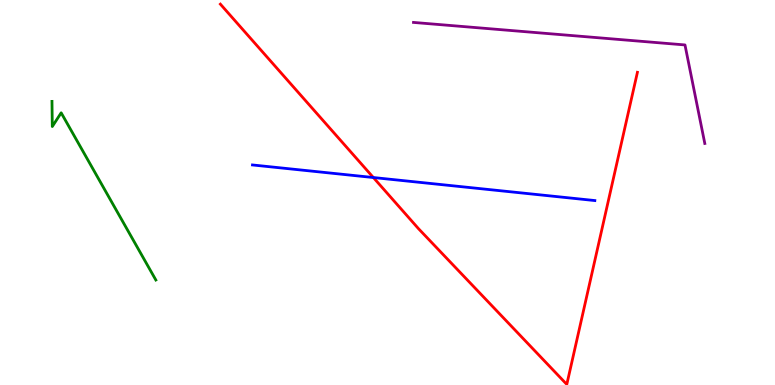[{'lines': ['blue', 'red'], 'intersections': [{'x': 4.82, 'y': 5.39}]}, {'lines': ['green', 'red'], 'intersections': []}, {'lines': ['purple', 'red'], 'intersections': []}, {'lines': ['blue', 'green'], 'intersections': []}, {'lines': ['blue', 'purple'], 'intersections': []}, {'lines': ['green', 'purple'], 'intersections': []}]